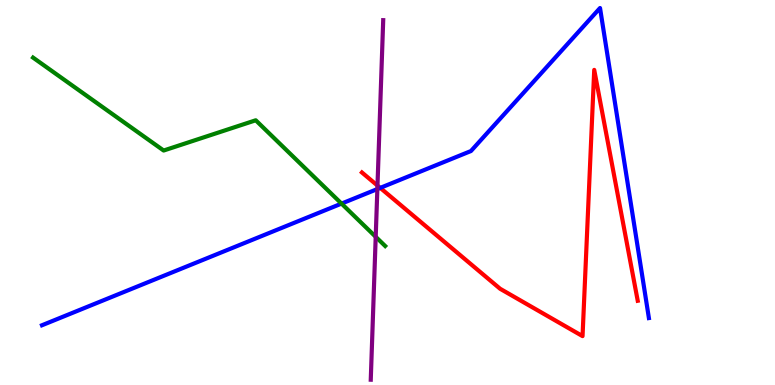[{'lines': ['blue', 'red'], 'intersections': [{'x': 4.91, 'y': 5.12}]}, {'lines': ['green', 'red'], 'intersections': []}, {'lines': ['purple', 'red'], 'intersections': [{'x': 4.87, 'y': 5.18}]}, {'lines': ['blue', 'green'], 'intersections': [{'x': 4.41, 'y': 4.71}]}, {'lines': ['blue', 'purple'], 'intersections': [{'x': 4.87, 'y': 5.09}]}, {'lines': ['green', 'purple'], 'intersections': [{'x': 4.85, 'y': 3.85}]}]